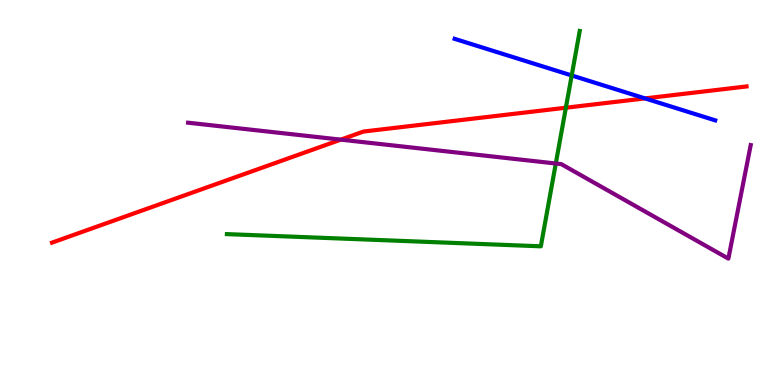[{'lines': ['blue', 'red'], 'intersections': [{'x': 8.32, 'y': 7.44}]}, {'lines': ['green', 'red'], 'intersections': [{'x': 7.3, 'y': 7.2}]}, {'lines': ['purple', 'red'], 'intersections': [{'x': 4.4, 'y': 6.37}]}, {'lines': ['blue', 'green'], 'intersections': [{'x': 7.38, 'y': 8.04}]}, {'lines': ['blue', 'purple'], 'intersections': []}, {'lines': ['green', 'purple'], 'intersections': [{'x': 7.17, 'y': 5.75}]}]